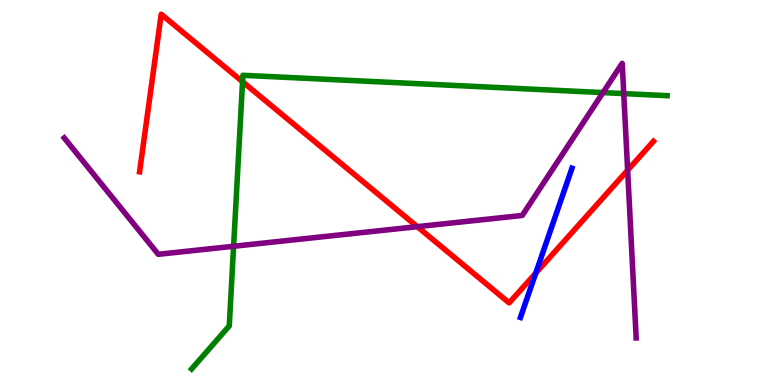[{'lines': ['blue', 'red'], 'intersections': [{'x': 6.91, 'y': 2.91}]}, {'lines': ['green', 'red'], 'intersections': [{'x': 3.13, 'y': 7.88}]}, {'lines': ['purple', 'red'], 'intersections': [{'x': 5.38, 'y': 4.11}, {'x': 8.1, 'y': 5.58}]}, {'lines': ['blue', 'green'], 'intersections': []}, {'lines': ['blue', 'purple'], 'intersections': []}, {'lines': ['green', 'purple'], 'intersections': [{'x': 3.01, 'y': 3.6}, {'x': 7.78, 'y': 7.59}, {'x': 8.05, 'y': 7.57}]}]